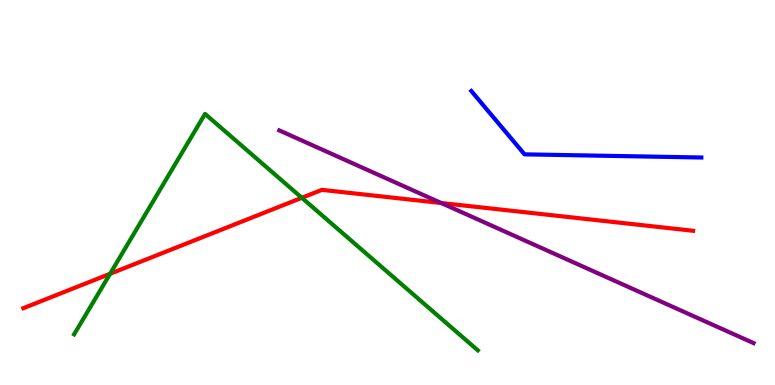[{'lines': ['blue', 'red'], 'intersections': []}, {'lines': ['green', 'red'], 'intersections': [{'x': 1.42, 'y': 2.89}, {'x': 3.89, 'y': 4.86}]}, {'lines': ['purple', 'red'], 'intersections': [{'x': 5.69, 'y': 4.73}]}, {'lines': ['blue', 'green'], 'intersections': []}, {'lines': ['blue', 'purple'], 'intersections': []}, {'lines': ['green', 'purple'], 'intersections': []}]